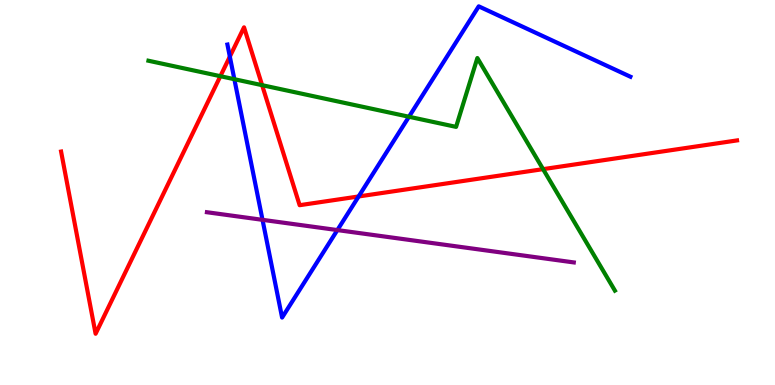[{'lines': ['blue', 'red'], 'intersections': [{'x': 2.97, 'y': 8.53}, {'x': 4.63, 'y': 4.9}]}, {'lines': ['green', 'red'], 'intersections': [{'x': 2.84, 'y': 8.02}, {'x': 3.38, 'y': 7.79}, {'x': 7.01, 'y': 5.61}]}, {'lines': ['purple', 'red'], 'intersections': []}, {'lines': ['blue', 'green'], 'intersections': [{'x': 3.02, 'y': 7.94}, {'x': 5.28, 'y': 6.97}]}, {'lines': ['blue', 'purple'], 'intersections': [{'x': 3.39, 'y': 4.29}, {'x': 4.35, 'y': 4.02}]}, {'lines': ['green', 'purple'], 'intersections': []}]